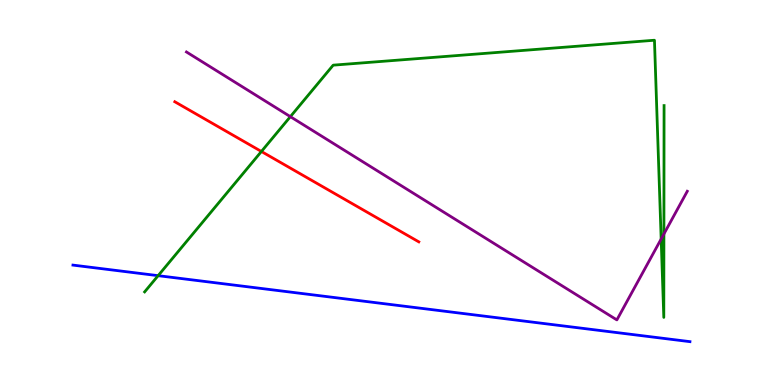[{'lines': ['blue', 'red'], 'intersections': []}, {'lines': ['green', 'red'], 'intersections': [{'x': 3.37, 'y': 6.07}]}, {'lines': ['purple', 'red'], 'intersections': []}, {'lines': ['blue', 'green'], 'intersections': [{'x': 2.04, 'y': 2.84}]}, {'lines': ['blue', 'purple'], 'intersections': []}, {'lines': ['green', 'purple'], 'intersections': [{'x': 3.75, 'y': 6.97}, {'x': 8.53, 'y': 3.79}, {'x': 8.57, 'y': 3.92}]}]